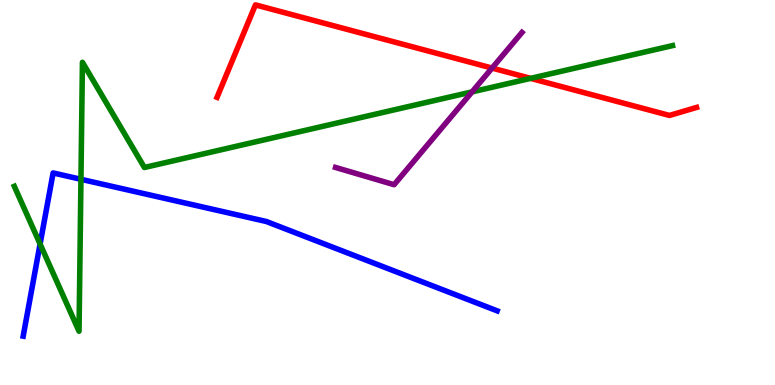[{'lines': ['blue', 'red'], 'intersections': []}, {'lines': ['green', 'red'], 'intersections': [{'x': 6.85, 'y': 7.96}]}, {'lines': ['purple', 'red'], 'intersections': [{'x': 6.35, 'y': 8.23}]}, {'lines': ['blue', 'green'], 'intersections': [{'x': 0.517, 'y': 3.66}, {'x': 1.04, 'y': 5.34}]}, {'lines': ['blue', 'purple'], 'intersections': []}, {'lines': ['green', 'purple'], 'intersections': [{'x': 6.09, 'y': 7.61}]}]